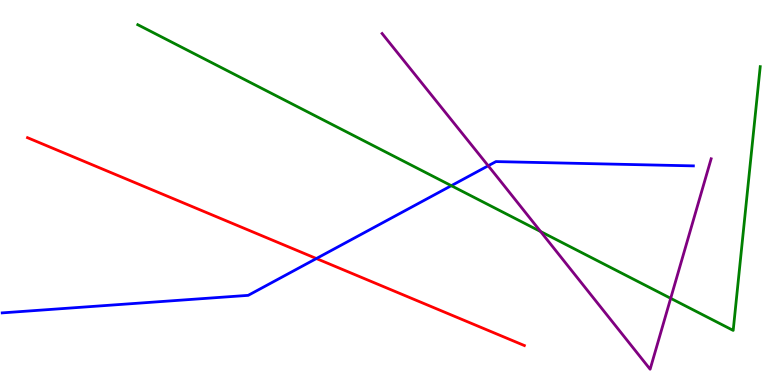[{'lines': ['blue', 'red'], 'intersections': [{'x': 4.08, 'y': 3.28}]}, {'lines': ['green', 'red'], 'intersections': []}, {'lines': ['purple', 'red'], 'intersections': []}, {'lines': ['blue', 'green'], 'intersections': [{'x': 5.82, 'y': 5.18}]}, {'lines': ['blue', 'purple'], 'intersections': [{'x': 6.3, 'y': 5.69}]}, {'lines': ['green', 'purple'], 'intersections': [{'x': 6.98, 'y': 3.99}, {'x': 8.65, 'y': 2.25}]}]